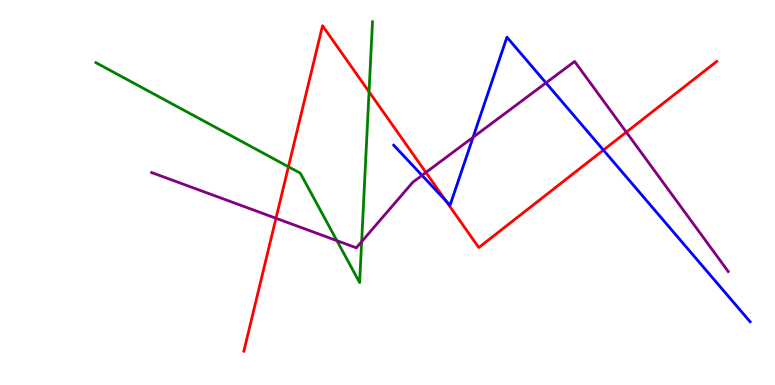[{'lines': ['blue', 'red'], 'intersections': [{'x': 5.75, 'y': 4.78}, {'x': 7.79, 'y': 6.1}]}, {'lines': ['green', 'red'], 'intersections': [{'x': 3.72, 'y': 5.67}, {'x': 4.76, 'y': 7.62}]}, {'lines': ['purple', 'red'], 'intersections': [{'x': 3.56, 'y': 4.33}, {'x': 5.5, 'y': 5.52}, {'x': 8.08, 'y': 6.57}]}, {'lines': ['blue', 'green'], 'intersections': []}, {'lines': ['blue', 'purple'], 'intersections': [{'x': 5.45, 'y': 5.44}, {'x': 6.1, 'y': 6.43}, {'x': 7.04, 'y': 7.85}]}, {'lines': ['green', 'purple'], 'intersections': [{'x': 4.35, 'y': 3.75}, {'x': 4.67, 'y': 3.72}]}]